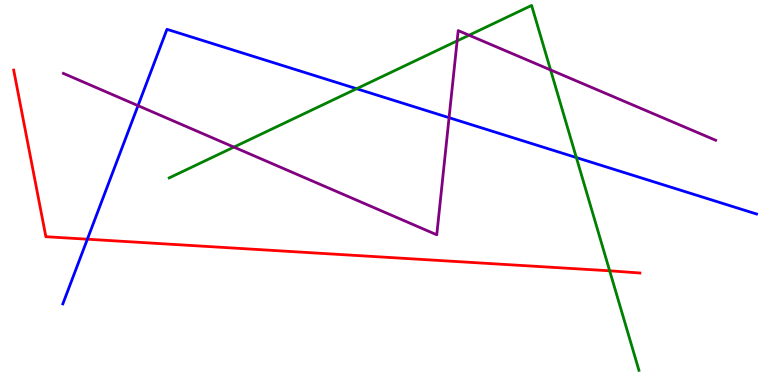[{'lines': ['blue', 'red'], 'intersections': [{'x': 1.13, 'y': 3.79}]}, {'lines': ['green', 'red'], 'intersections': [{'x': 7.87, 'y': 2.97}]}, {'lines': ['purple', 'red'], 'intersections': []}, {'lines': ['blue', 'green'], 'intersections': [{'x': 4.6, 'y': 7.7}, {'x': 7.44, 'y': 5.91}]}, {'lines': ['blue', 'purple'], 'intersections': [{'x': 1.78, 'y': 7.26}, {'x': 5.79, 'y': 6.94}]}, {'lines': ['green', 'purple'], 'intersections': [{'x': 3.02, 'y': 6.18}, {'x': 5.9, 'y': 8.94}, {'x': 6.05, 'y': 9.09}, {'x': 7.1, 'y': 8.18}]}]